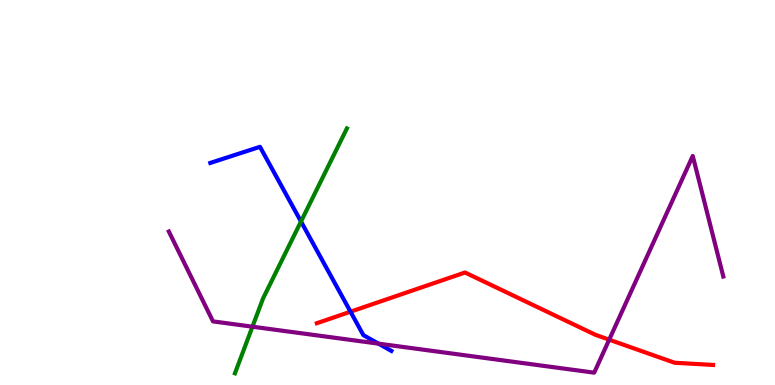[{'lines': ['blue', 'red'], 'intersections': [{'x': 4.52, 'y': 1.9}]}, {'lines': ['green', 'red'], 'intersections': []}, {'lines': ['purple', 'red'], 'intersections': [{'x': 7.86, 'y': 1.18}]}, {'lines': ['blue', 'green'], 'intersections': [{'x': 3.88, 'y': 4.25}]}, {'lines': ['blue', 'purple'], 'intersections': [{'x': 4.88, 'y': 1.07}]}, {'lines': ['green', 'purple'], 'intersections': [{'x': 3.26, 'y': 1.51}]}]